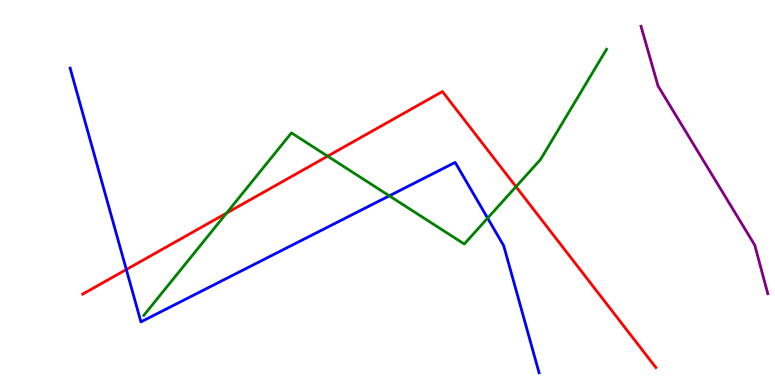[{'lines': ['blue', 'red'], 'intersections': [{'x': 1.63, 'y': 3.0}]}, {'lines': ['green', 'red'], 'intersections': [{'x': 2.92, 'y': 4.46}, {'x': 4.23, 'y': 5.94}, {'x': 6.66, 'y': 5.15}]}, {'lines': ['purple', 'red'], 'intersections': []}, {'lines': ['blue', 'green'], 'intersections': [{'x': 5.02, 'y': 4.91}, {'x': 6.29, 'y': 4.33}]}, {'lines': ['blue', 'purple'], 'intersections': []}, {'lines': ['green', 'purple'], 'intersections': []}]